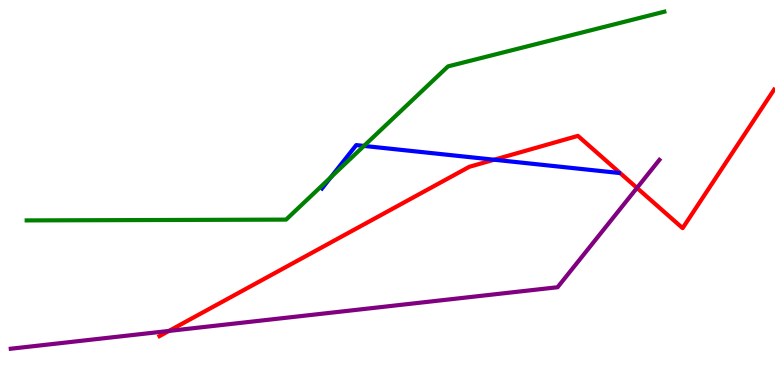[{'lines': ['blue', 'red'], 'intersections': [{'x': 6.38, 'y': 5.85}]}, {'lines': ['green', 'red'], 'intersections': []}, {'lines': ['purple', 'red'], 'intersections': [{'x': 2.18, 'y': 1.4}, {'x': 8.22, 'y': 5.12}]}, {'lines': ['blue', 'green'], 'intersections': [{'x': 4.27, 'y': 5.4}, {'x': 4.7, 'y': 6.21}]}, {'lines': ['blue', 'purple'], 'intersections': []}, {'lines': ['green', 'purple'], 'intersections': []}]